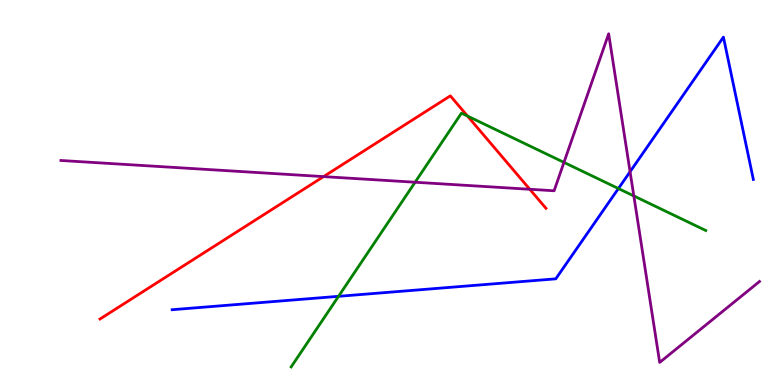[{'lines': ['blue', 'red'], 'intersections': []}, {'lines': ['green', 'red'], 'intersections': [{'x': 6.03, 'y': 6.99}]}, {'lines': ['purple', 'red'], 'intersections': [{'x': 4.17, 'y': 5.41}, {'x': 6.84, 'y': 5.08}]}, {'lines': ['blue', 'green'], 'intersections': [{'x': 4.37, 'y': 2.3}, {'x': 7.98, 'y': 5.1}]}, {'lines': ['blue', 'purple'], 'intersections': [{'x': 8.13, 'y': 5.54}]}, {'lines': ['green', 'purple'], 'intersections': [{'x': 5.36, 'y': 5.27}, {'x': 7.28, 'y': 5.78}, {'x': 8.18, 'y': 4.91}]}]